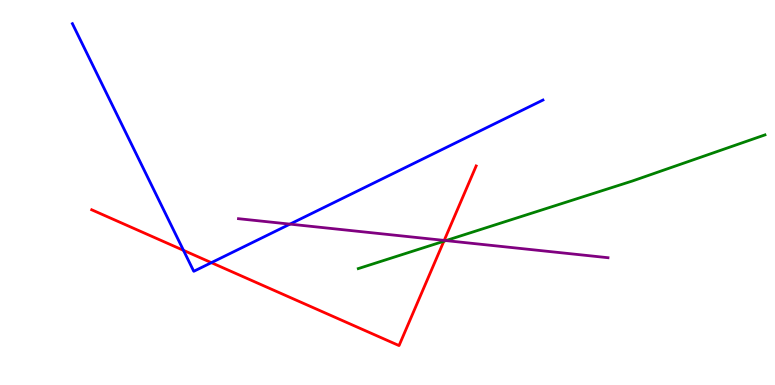[{'lines': ['blue', 'red'], 'intersections': [{'x': 2.37, 'y': 3.5}, {'x': 2.73, 'y': 3.18}]}, {'lines': ['green', 'red'], 'intersections': [{'x': 5.73, 'y': 3.73}]}, {'lines': ['purple', 'red'], 'intersections': [{'x': 5.73, 'y': 3.76}]}, {'lines': ['blue', 'green'], 'intersections': []}, {'lines': ['blue', 'purple'], 'intersections': [{'x': 3.74, 'y': 4.18}]}, {'lines': ['green', 'purple'], 'intersections': [{'x': 5.75, 'y': 3.75}]}]